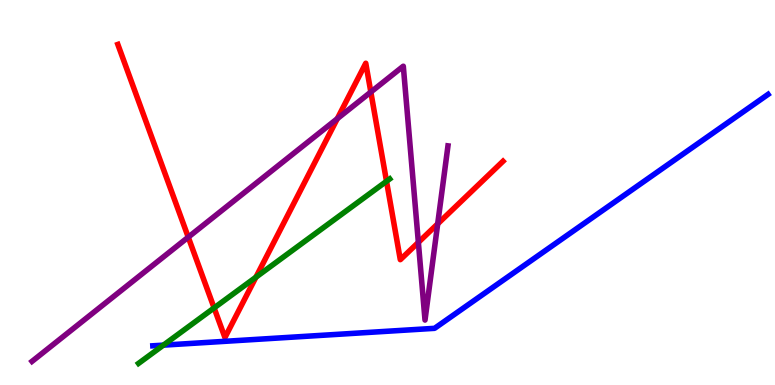[{'lines': ['blue', 'red'], 'intersections': []}, {'lines': ['green', 'red'], 'intersections': [{'x': 2.76, 'y': 2.0}, {'x': 3.3, 'y': 2.8}, {'x': 4.99, 'y': 5.29}]}, {'lines': ['purple', 'red'], 'intersections': [{'x': 2.43, 'y': 3.84}, {'x': 4.35, 'y': 6.92}, {'x': 4.78, 'y': 7.61}, {'x': 5.4, 'y': 3.7}, {'x': 5.65, 'y': 4.19}]}, {'lines': ['blue', 'green'], 'intersections': [{'x': 2.11, 'y': 1.04}]}, {'lines': ['blue', 'purple'], 'intersections': []}, {'lines': ['green', 'purple'], 'intersections': []}]